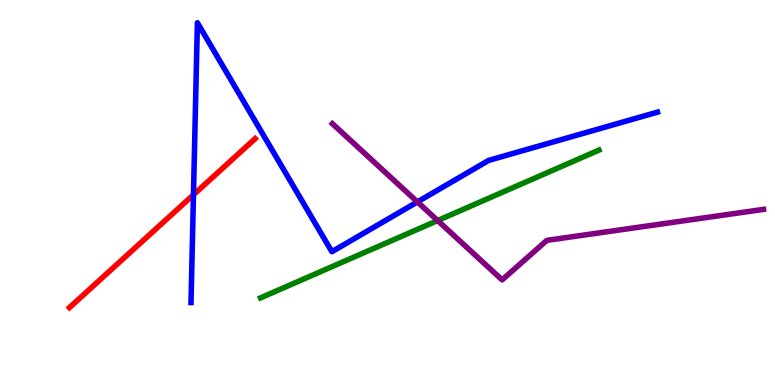[{'lines': ['blue', 'red'], 'intersections': [{'x': 2.5, 'y': 4.94}]}, {'lines': ['green', 'red'], 'intersections': []}, {'lines': ['purple', 'red'], 'intersections': []}, {'lines': ['blue', 'green'], 'intersections': []}, {'lines': ['blue', 'purple'], 'intersections': [{'x': 5.39, 'y': 4.76}]}, {'lines': ['green', 'purple'], 'intersections': [{'x': 5.65, 'y': 4.27}]}]